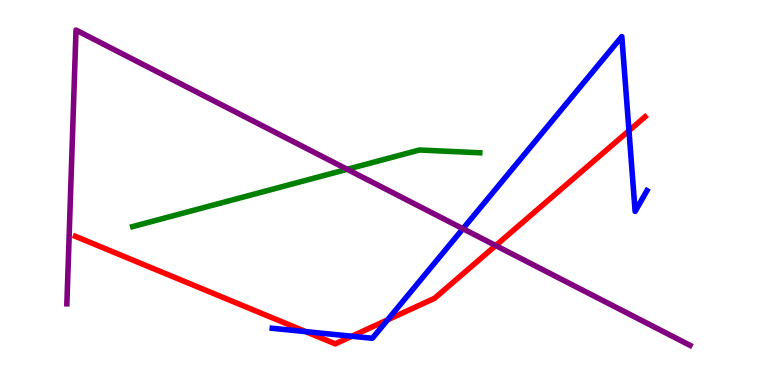[{'lines': ['blue', 'red'], 'intersections': [{'x': 3.94, 'y': 1.39}, {'x': 4.54, 'y': 1.27}, {'x': 5.0, 'y': 1.69}, {'x': 8.12, 'y': 6.61}]}, {'lines': ['green', 'red'], 'intersections': []}, {'lines': ['purple', 'red'], 'intersections': [{'x': 6.4, 'y': 3.62}]}, {'lines': ['blue', 'green'], 'intersections': []}, {'lines': ['blue', 'purple'], 'intersections': [{'x': 5.97, 'y': 4.06}]}, {'lines': ['green', 'purple'], 'intersections': [{'x': 4.48, 'y': 5.6}]}]